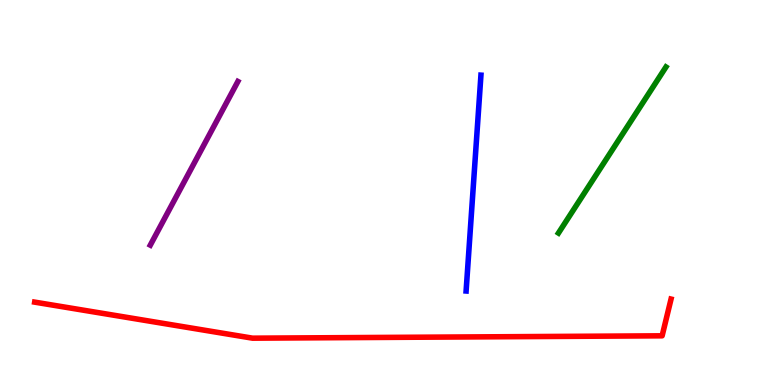[{'lines': ['blue', 'red'], 'intersections': []}, {'lines': ['green', 'red'], 'intersections': []}, {'lines': ['purple', 'red'], 'intersections': []}, {'lines': ['blue', 'green'], 'intersections': []}, {'lines': ['blue', 'purple'], 'intersections': []}, {'lines': ['green', 'purple'], 'intersections': []}]